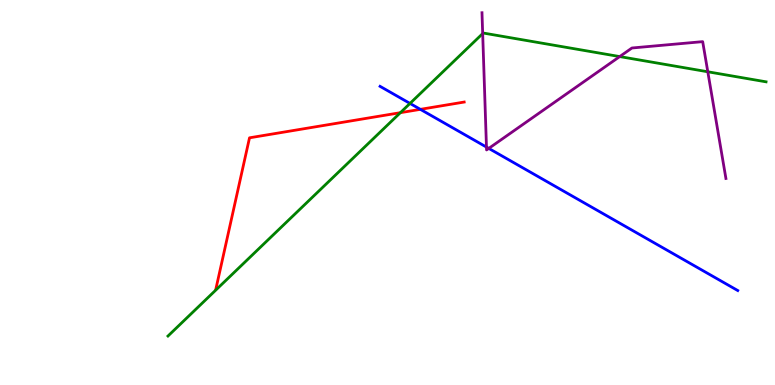[{'lines': ['blue', 'red'], 'intersections': [{'x': 5.42, 'y': 7.16}]}, {'lines': ['green', 'red'], 'intersections': [{'x': 5.17, 'y': 7.07}]}, {'lines': ['purple', 'red'], 'intersections': []}, {'lines': ['blue', 'green'], 'intersections': [{'x': 5.29, 'y': 7.31}]}, {'lines': ['blue', 'purple'], 'intersections': [{'x': 6.28, 'y': 6.18}, {'x': 6.31, 'y': 6.15}]}, {'lines': ['green', 'purple'], 'intersections': [{'x': 6.23, 'y': 9.13}, {'x': 8.0, 'y': 8.53}, {'x': 9.13, 'y': 8.14}]}]